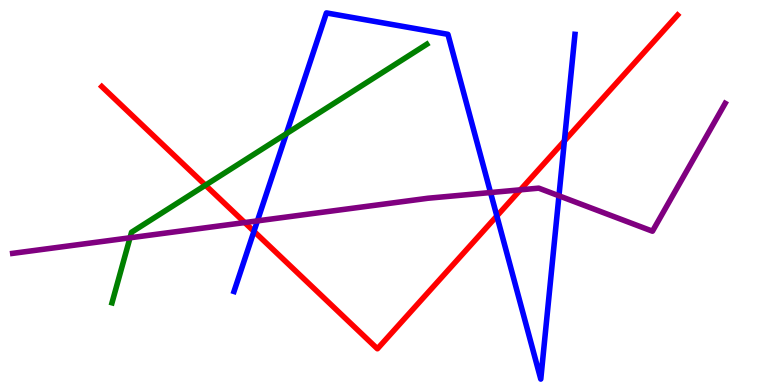[{'lines': ['blue', 'red'], 'intersections': [{'x': 3.28, 'y': 3.99}, {'x': 6.41, 'y': 4.39}, {'x': 7.28, 'y': 6.34}]}, {'lines': ['green', 'red'], 'intersections': [{'x': 2.65, 'y': 5.19}]}, {'lines': ['purple', 'red'], 'intersections': [{'x': 3.16, 'y': 4.22}, {'x': 6.71, 'y': 5.07}]}, {'lines': ['blue', 'green'], 'intersections': [{'x': 3.7, 'y': 6.53}]}, {'lines': ['blue', 'purple'], 'intersections': [{'x': 3.32, 'y': 4.26}, {'x': 6.33, 'y': 5.0}, {'x': 7.21, 'y': 4.91}]}, {'lines': ['green', 'purple'], 'intersections': [{'x': 1.68, 'y': 3.82}]}]